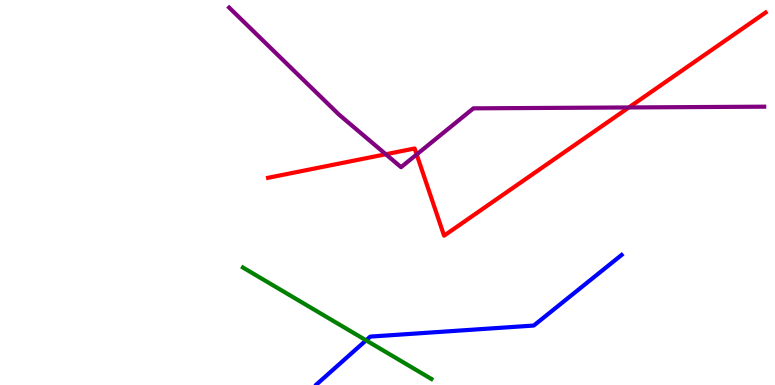[{'lines': ['blue', 'red'], 'intersections': []}, {'lines': ['green', 'red'], 'intersections': []}, {'lines': ['purple', 'red'], 'intersections': [{'x': 4.98, 'y': 5.99}, {'x': 5.38, 'y': 5.99}, {'x': 8.11, 'y': 7.21}]}, {'lines': ['blue', 'green'], 'intersections': [{'x': 4.72, 'y': 1.16}]}, {'lines': ['blue', 'purple'], 'intersections': []}, {'lines': ['green', 'purple'], 'intersections': []}]